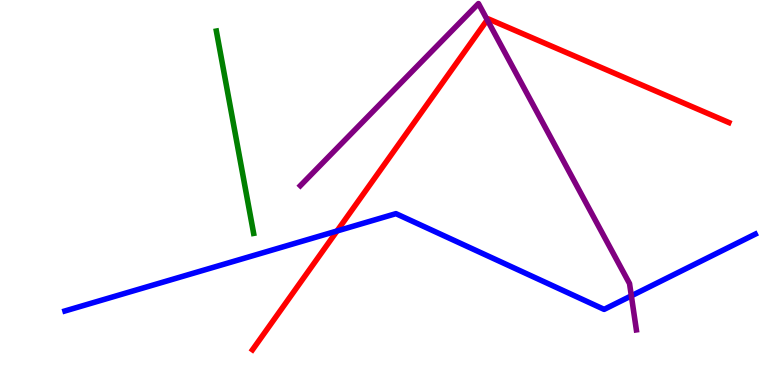[{'lines': ['blue', 'red'], 'intersections': [{'x': 4.35, 'y': 4.0}]}, {'lines': ['green', 'red'], 'intersections': []}, {'lines': ['purple', 'red'], 'intersections': [{'x': 6.29, 'y': 9.48}]}, {'lines': ['blue', 'green'], 'intersections': []}, {'lines': ['blue', 'purple'], 'intersections': [{'x': 8.15, 'y': 2.32}]}, {'lines': ['green', 'purple'], 'intersections': []}]